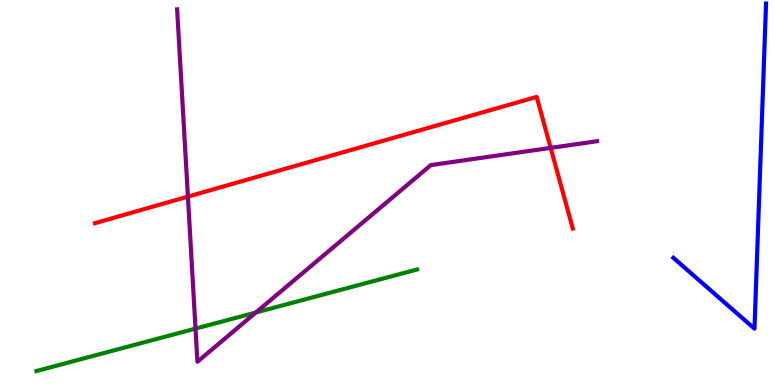[{'lines': ['blue', 'red'], 'intersections': []}, {'lines': ['green', 'red'], 'intersections': []}, {'lines': ['purple', 'red'], 'intersections': [{'x': 2.42, 'y': 4.89}, {'x': 7.11, 'y': 6.16}]}, {'lines': ['blue', 'green'], 'intersections': []}, {'lines': ['blue', 'purple'], 'intersections': []}, {'lines': ['green', 'purple'], 'intersections': [{'x': 2.52, 'y': 1.46}, {'x': 3.3, 'y': 1.88}]}]